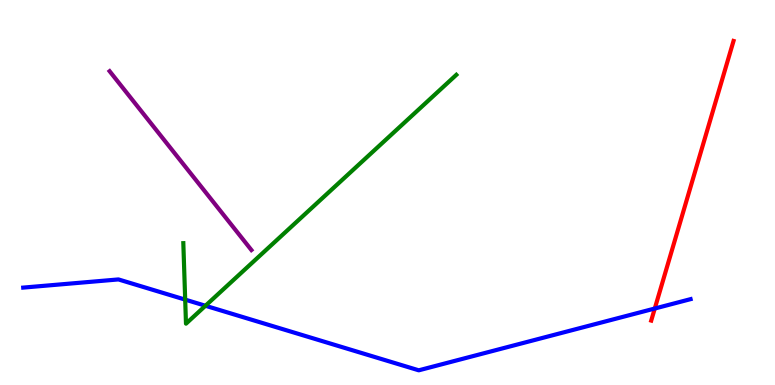[{'lines': ['blue', 'red'], 'intersections': [{'x': 8.45, 'y': 1.99}]}, {'lines': ['green', 'red'], 'intersections': []}, {'lines': ['purple', 'red'], 'intersections': []}, {'lines': ['blue', 'green'], 'intersections': [{'x': 2.39, 'y': 2.22}, {'x': 2.65, 'y': 2.06}]}, {'lines': ['blue', 'purple'], 'intersections': []}, {'lines': ['green', 'purple'], 'intersections': []}]